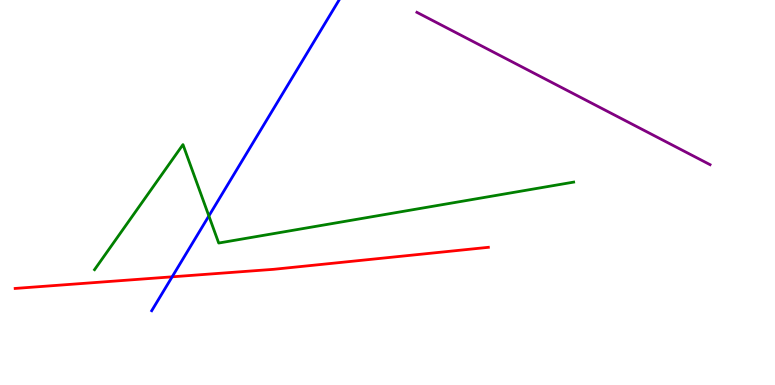[{'lines': ['blue', 'red'], 'intersections': [{'x': 2.22, 'y': 2.81}]}, {'lines': ['green', 'red'], 'intersections': []}, {'lines': ['purple', 'red'], 'intersections': []}, {'lines': ['blue', 'green'], 'intersections': [{'x': 2.7, 'y': 4.39}]}, {'lines': ['blue', 'purple'], 'intersections': []}, {'lines': ['green', 'purple'], 'intersections': []}]